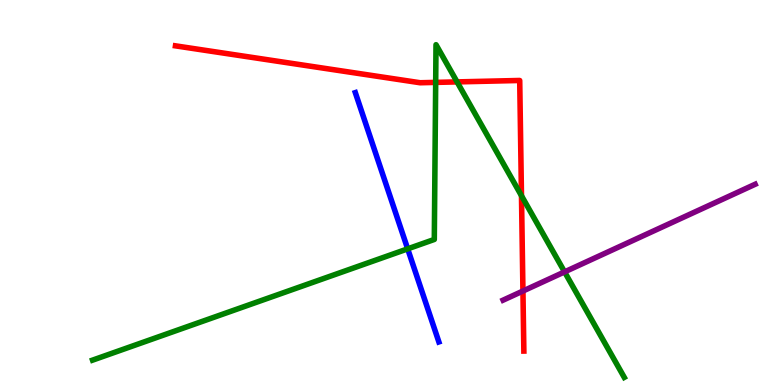[{'lines': ['blue', 'red'], 'intersections': []}, {'lines': ['green', 'red'], 'intersections': [{'x': 5.62, 'y': 7.86}, {'x': 5.9, 'y': 7.87}, {'x': 6.73, 'y': 4.92}]}, {'lines': ['purple', 'red'], 'intersections': [{'x': 6.75, 'y': 2.44}]}, {'lines': ['blue', 'green'], 'intersections': [{'x': 5.26, 'y': 3.54}]}, {'lines': ['blue', 'purple'], 'intersections': []}, {'lines': ['green', 'purple'], 'intersections': [{'x': 7.28, 'y': 2.94}]}]